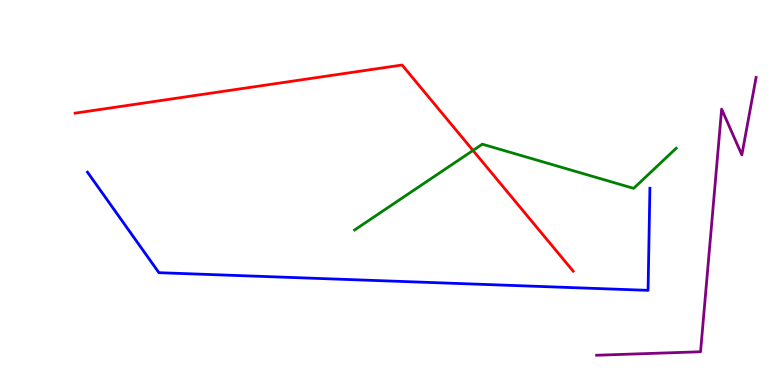[{'lines': ['blue', 'red'], 'intersections': []}, {'lines': ['green', 'red'], 'intersections': [{'x': 6.1, 'y': 6.09}]}, {'lines': ['purple', 'red'], 'intersections': []}, {'lines': ['blue', 'green'], 'intersections': []}, {'lines': ['blue', 'purple'], 'intersections': []}, {'lines': ['green', 'purple'], 'intersections': []}]